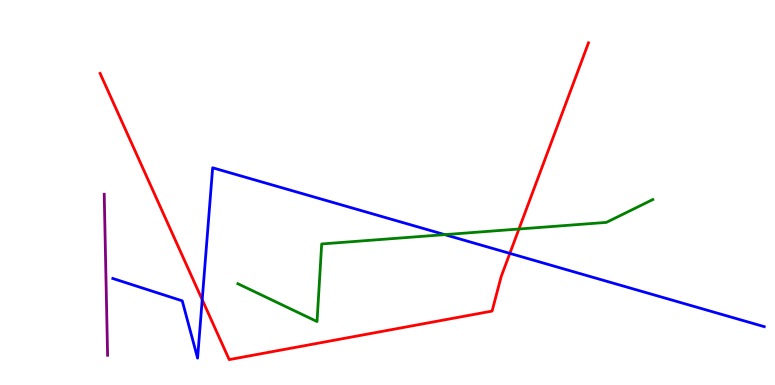[{'lines': ['blue', 'red'], 'intersections': [{'x': 2.61, 'y': 2.21}, {'x': 6.58, 'y': 3.42}]}, {'lines': ['green', 'red'], 'intersections': [{'x': 6.7, 'y': 4.05}]}, {'lines': ['purple', 'red'], 'intersections': []}, {'lines': ['blue', 'green'], 'intersections': [{'x': 5.74, 'y': 3.91}]}, {'lines': ['blue', 'purple'], 'intersections': []}, {'lines': ['green', 'purple'], 'intersections': []}]